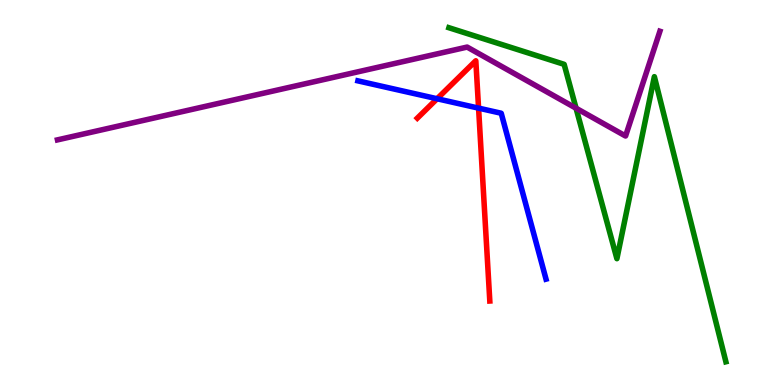[{'lines': ['blue', 'red'], 'intersections': [{'x': 5.64, 'y': 7.44}, {'x': 6.18, 'y': 7.19}]}, {'lines': ['green', 'red'], 'intersections': []}, {'lines': ['purple', 'red'], 'intersections': []}, {'lines': ['blue', 'green'], 'intersections': []}, {'lines': ['blue', 'purple'], 'intersections': []}, {'lines': ['green', 'purple'], 'intersections': [{'x': 7.43, 'y': 7.19}]}]